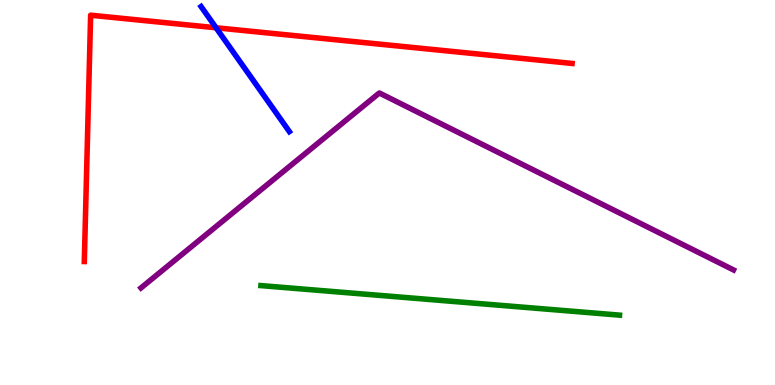[{'lines': ['blue', 'red'], 'intersections': [{'x': 2.79, 'y': 9.28}]}, {'lines': ['green', 'red'], 'intersections': []}, {'lines': ['purple', 'red'], 'intersections': []}, {'lines': ['blue', 'green'], 'intersections': []}, {'lines': ['blue', 'purple'], 'intersections': []}, {'lines': ['green', 'purple'], 'intersections': []}]